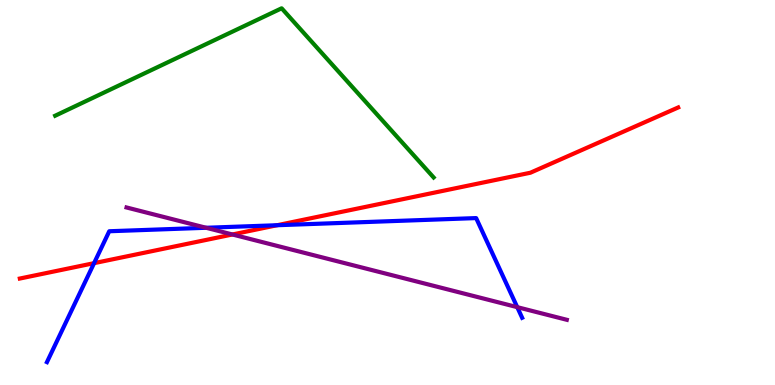[{'lines': ['blue', 'red'], 'intersections': [{'x': 1.21, 'y': 3.16}, {'x': 3.58, 'y': 4.15}]}, {'lines': ['green', 'red'], 'intersections': []}, {'lines': ['purple', 'red'], 'intersections': [{'x': 3.0, 'y': 3.91}]}, {'lines': ['blue', 'green'], 'intersections': []}, {'lines': ['blue', 'purple'], 'intersections': [{'x': 2.66, 'y': 4.08}, {'x': 6.67, 'y': 2.02}]}, {'lines': ['green', 'purple'], 'intersections': []}]